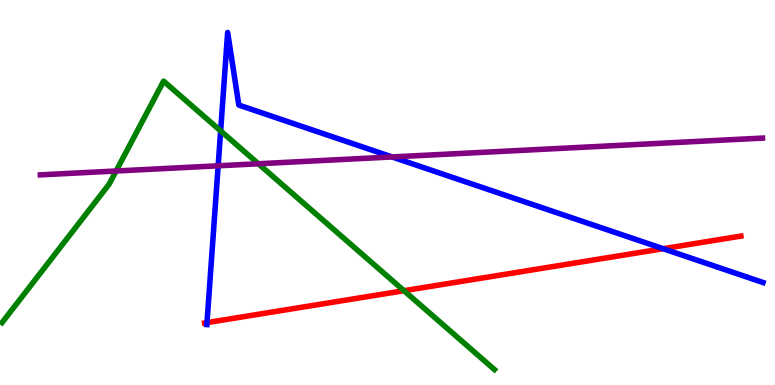[{'lines': ['blue', 'red'], 'intersections': [{'x': 2.67, 'y': 1.62}, {'x': 8.56, 'y': 3.54}]}, {'lines': ['green', 'red'], 'intersections': [{'x': 5.21, 'y': 2.45}]}, {'lines': ['purple', 'red'], 'intersections': []}, {'lines': ['blue', 'green'], 'intersections': [{'x': 2.85, 'y': 6.6}]}, {'lines': ['blue', 'purple'], 'intersections': [{'x': 2.81, 'y': 5.69}, {'x': 5.06, 'y': 5.92}]}, {'lines': ['green', 'purple'], 'intersections': [{'x': 1.5, 'y': 5.56}, {'x': 3.33, 'y': 5.75}]}]